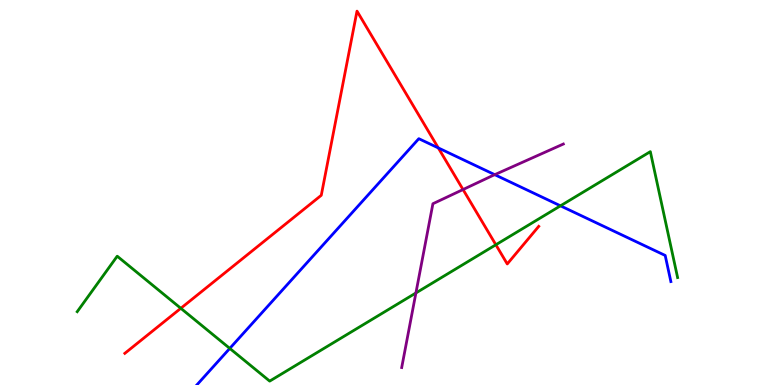[{'lines': ['blue', 'red'], 'intersections': [{'x': 5.66, 'y': 6.16}]}, {'lines': ['green', 'red'], 'intersections': [{'x': 2.33, 'y': 1.99}, {'x': 6.4, 'y': 3.64}]}, {'lines': ['purple', 'red'], 'intersections': [{'x': 5.97, 'y': 5.08}]}, {'lines': ['blue', 'green'], 'intersections': [{'x': 2.96, 'y': 0.95}, {'x': 7.23, 'y': 4.65}]}, {'lines': ['blue', 'purple'], 'intersections': [{'x': 6.38, 'y': 5.46}]}, {'lines': ['green', 'purple'], 'intersections': [{'x': 5.37, 'y': 2.39}]}]